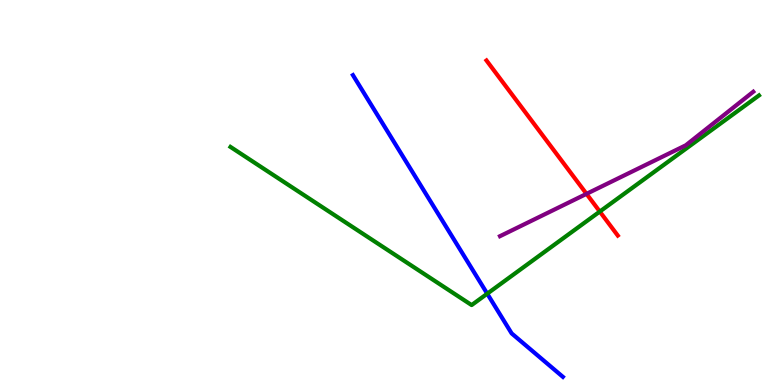[{'lines': ['blue', 'red'], 'intersections': []}, {'lines': ['green', 'red'], 'intersections': [{'x': 7.74, 'y': 4.5}]}, {'lines': ['purple', 'red'], 'intersections': [{'x': 7.57, 'y': 4.96}]}, {'lines': ['blue', 'green'], 'intersections': [{'x': 6.29, 'y': 2.37}]}, {'lines': ['blue', 'purple'], 'intersections': []}, {'lines': ['green', 'purple'], 'intersections': []}]